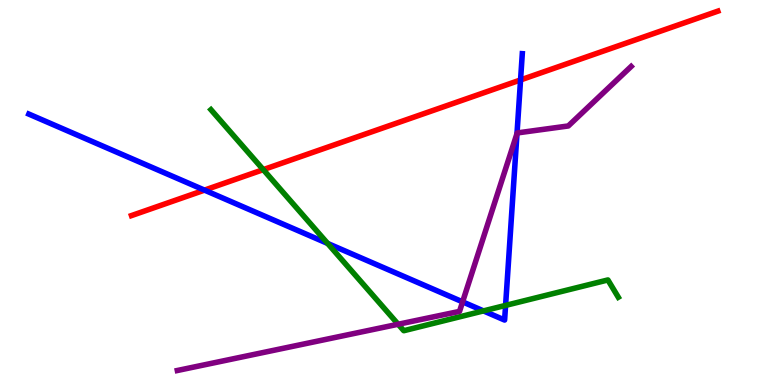[{'lines': ['blue', 'red'], 'intersections': [{'x': 2.64, 'y': 5.06}, {'x': 6.72, 'y': 7.92}]}, {'lines': ['green', 'red'], 'intersections': [{'x': 3.4, 'y': 5.59}]}, {'lines': ['purple', 'red'], 'intersections': []}, {'lines': ['blue', 'green'], 'intersections': [{'x': 4.23, 'y': 3.68}, {'x': 6.24, 'y': 1.92}, {'x': 6.52, 'y': 2.07}]}, {'lines': ['blue', 'purple'], 'intersections': [{'x': 5.97, 'y': 2.16}, {'x': 6.67, 'y': 6.53}]}, {'lines': ['green', 'purple'], 'intersections': [{'x': 5.14, 'y': 1.58}]}]